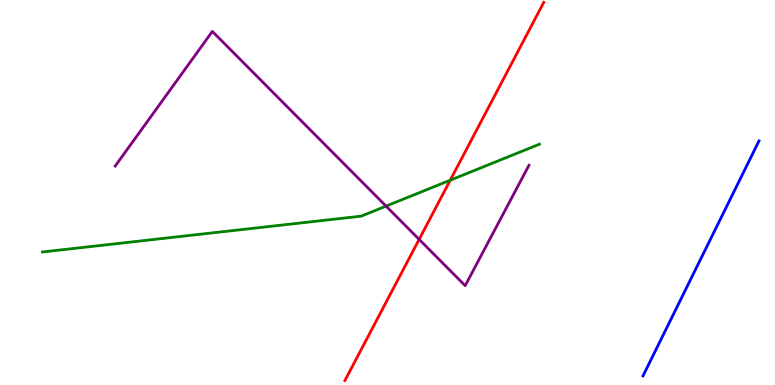[{'lines': ['blue', 'red'], 'intersections': []}, {'lines': ['green', 'red'], 'intersections': [{'x': 5.81, 'y': 5.32}]}, {'lines': ['purple', 'red'], 'intersections': [{'x': 5.41, 'y': 3.78}]}, {'lines': ['blue', 'green'], 'intersections': []}, {'lines': ['blue', 'purple'], 'intersections': []}, {'lines': ['green', 'purple'], 'intersections': [{'x': 4.98, 'y': 4.65}]}]